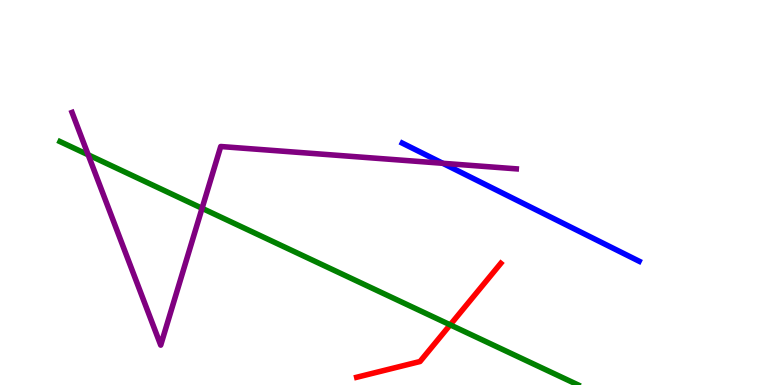[{'lines': ['blue', 'red'], 'intersections': []}, {'lines': ['green', 'red'], 'intersections': [{'x': 5.81, 'y': 1.56}]}, {'lines': ['purple', 'red'], 'intersections': []}, {'lines': ['blue', 'green'], 'intersections': []}, {'lines': ['blue', 'purple'], 'intersections': [{'x': 5.71, 'y': 5.76}]}, {'lines': ['green', 'purple'], 'intersections': [{'x': 1.14, 'y': 5.98}, {'x': 2.61, 'y': 4.59}]}]